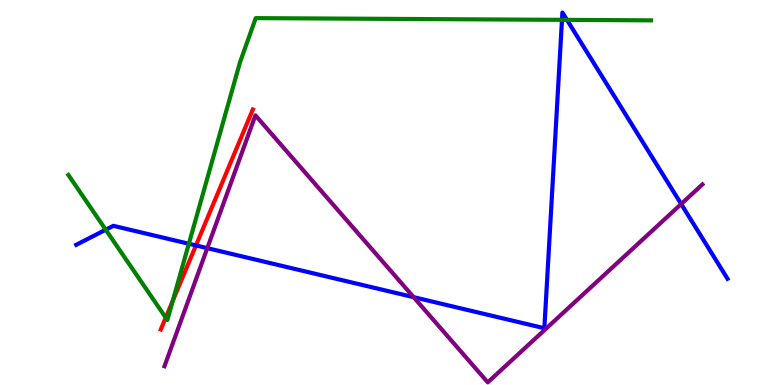[{'lines': ['blue', 'red'], 'intersections': [{'x': 2.53, 'y': 3.62}]}, {'lines': ['green', 'red'], 'intersections': [{'x': 2.14, 'y': 1.75}, {'x': 2.23, 'y': 2.19}]}, {'lines': ['purple', 'red'], 'intersections': []}, {'lines': ['blue', 'green'], 'intersections': [{'x': 1.36, 'y': 4.03}, {'x': 2.44, 'y': 3.67}, {'x': 7.25, 'y': 9.48}, {'x': 7.32, 'y': 9.48}]}, {'lines': ['blue', 'purple'], 'intersections': [{'x': 2.67, 'y': 3.55}, {'x': 5.34, 'y': 2.28}, {'x': 8.79, 'y': 4.7}]}, {'lines': ['green', 'purple'], 'intersections': []}]